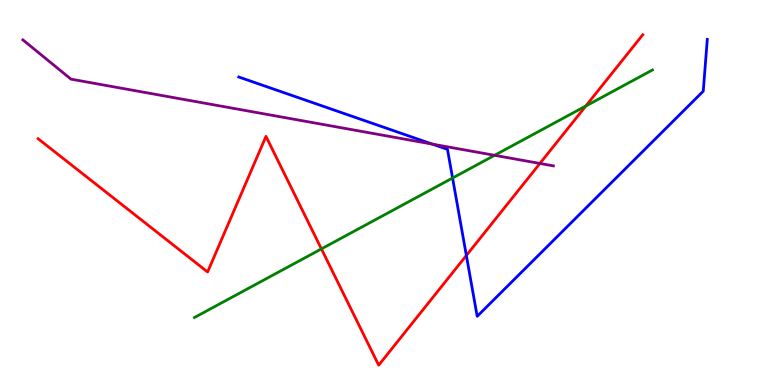[{'lines': ['blue', 'red'], 'intersections': [{'x': 6.02, 'y': 3.36}]}, {'lines': ['green', 'red'], 'intersections': [{'x': 4.15, 'y': 3.54}, {'x': 7.56, 'y': 7.25}]}, {'lines': ['purple', 'red'], 'intersections': [{'x': 6.97, 'y': 5.75}]}, {'lines': ['blue', 'green'], 'intersections': [{'x': 5.84, 'y': 5.38}]}, {'lines': ['blue', 'purple'], 'intersections': [{'x': 5.58, 'y': 6.26}]}, {'lines': ['green', 'purple'], 'intersections': [{'x': 6.38, 'y': 5.97}]}]